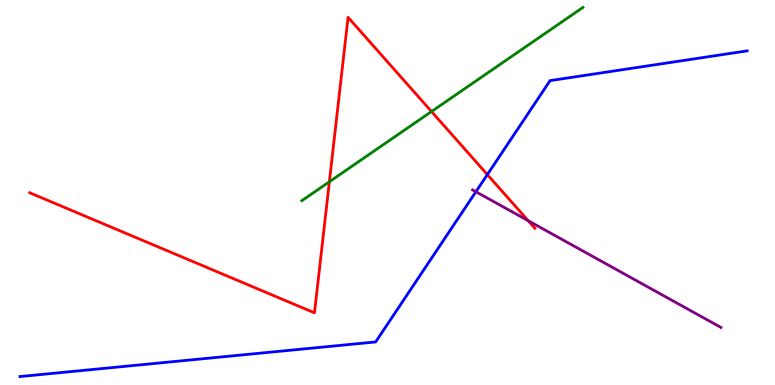[{'lines': ['blue', 'red'], 'intersections': [{'x': 6.29, 'y': 5.47}]}, {'lines': ['green', 'red'], 'intersections': [{'x': 4.25, 'y': 5.28}, {'x': 5.57, 'y': 7.1}]}, {'lines': ['purple', 'red'], 'intersections': [{'x': 6.82, 'y': 4.27}]}, {'lines': ['blue', 'green'], 'intersections': []}, {'lines': ['blue', 'purple'], 'intersections': [{'x': 6.14, 'y': 5.02}]}, {'lines': ['green', 'purple'], 'intersections': []}]